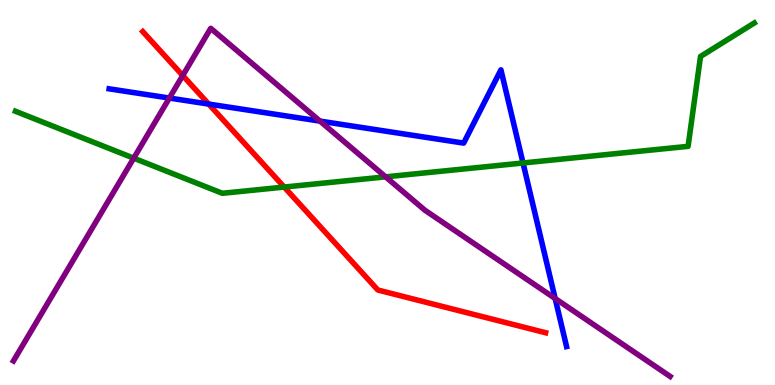[{'lines': ['blue', 'red'], 'intersections': [{'x': 2.69, 'y': 7.3}]}, {'lines': ['green', 'red'], 'intersections': [{'x': 3.67, 'y': 5.14}]}, {'lines': ['purple', 'red'], 'intersections': [{'x': 2.36, 'y': 8.04}]}, {'lines': ['blue', 'green'], 'intersections': [{'x': 6.75, 'y': 5.77}]}, {'lines': ['blue', 'purple'], 'intersections': [{'x': 2.19, 'y': 7.45}, {'x': 4.13, 'y': 6.85}, {'x': 7.16, 'y': 2.25}]}, {'lines': ['green', 'purple'], 'intersections': [{'x': 1.73, 'y': 5.89}, {'x': 4.98, 'y': 5.41}]}]